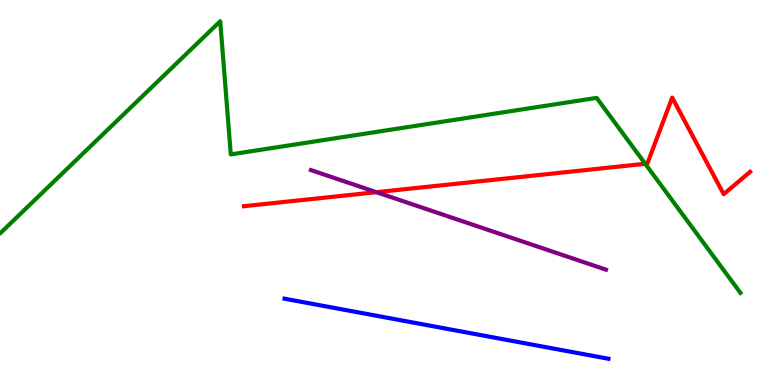[{'lines': ['blue', 'red'], 'intersections': []}, {'lines': ['green', 'red'], 'intersections': [{'x': 8.33, 'y': 5.75}]}, {'lines': ['purple', 'red'], 'intersections': [{'x': 4.86, 'y': 5.01}]}, {'lines': ['blue', 'green'], 'intersections': []}, {'lines': ['blue', 'purple'], 'intersections': []}, {'lines': ['green', 'purple'], 'intersections': []}]